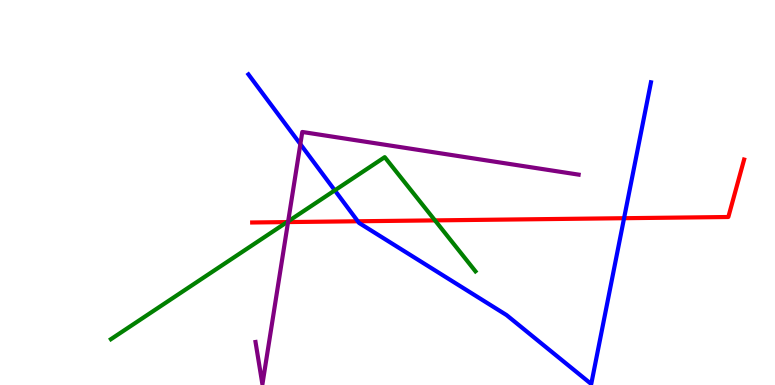[{'lines': ['blue', 'red'], 'intersections': [{'x': 4.62, 'y': 4.25}, {'x': 8.05, 'y': 4.33}]}, {'lines': ['green', 'red'], 'intersections': [{'x': 3.7, 'y': 4.23}, {'x': 5.61, 'y': 4.28}]}, {'lines': ['purple', 'red'], 'intersections': [{'x': 3.72, 'y': 4.23}]}, {'lines': ['blue', 'green'], 'intersections': [{'x': 4.32, 'y': 5.06}]}, {'lines': ['blue', 'purple'], 'intersections': [{'x': 3.88, 'y': 6.26}]}, {'lines': ['green', 'purple'], 'intersections': [{'x': 3.72, 'y': 4.25}]}]